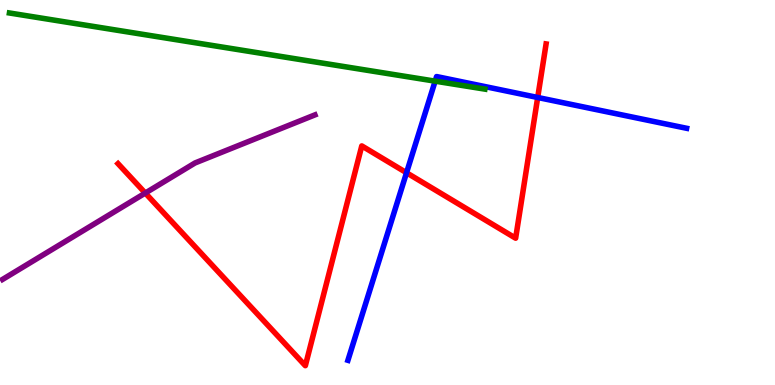[{'lines': ['blue', 'red'], 'intersections': [{'x': 5.25, 'y': 5.51}, {'x': 6.94, 'y': 7.47}]}, {'lines': ['green', 'red'], 'intersections': []}, {'lines': ['purple', 'red'], 'intersections': [{'x': 1.87, 'y': 4.99}]}, {'lines': ['blue', 'green'], 'intersections': [{'x': 5.61, 'y': 7.89}]}, {'lines': ['blue', 'purple'], 'intersections': []}, {'lines': ['green', 'purple'], 'intersections': []}]